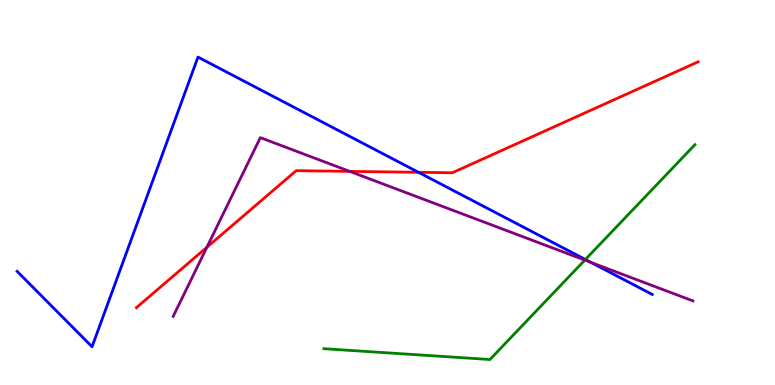[{'lines': ['blue', 'red'], 'intersections': [{'x': 5.4, 'y': 5.52}]}, {'lines': ['green', 'red'], 'intersections': []}, {'lines': ['purple', 'red'], 'intersections': [{'x': 2.67, 'y': 3.58}, {'x': 4.51, 'y': 5.55}]}, {'lines': ['blue', 'green'], 'intersections': [{'x': 7.55, 'y': 3.26}]}, {'lines': ['blue', 'purple'], 'intersections': [{'x': 7.62, 'y': 3.18}]}, {'lines': ['green', 'purple'], 'intersections': [{'x': 7.55, 'y': 3.24}]}]